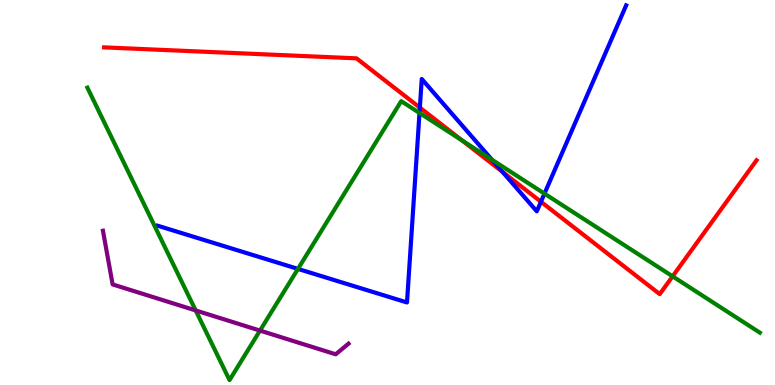[{'lines': ['blue', 'red'], 'intersections': [{'x': 5.42, 'y': 7.21}, {'x': 6.48, 'y': 5.54}, {'x': 6.98, 'y': 4.76}]}, {'lines': ['green', 'red'], 'intersections': [{'x': 5.96, 'y': 6.35}, {'x': 8.68, 'y': 2.82}]}, {'lines': ['purple', 'red'], 'intersections': []}, {'lines': ['blue', 'green'], 'intersections': [{'x': 3.84, 'y': 3.02}, {'x': 5.41, 'y': 7.07}, {'x': 6.35, 'y': 5.85}, {'x': 7.03, 'y': 4.97}]}, {'lines': ['blue', 'purple'], 'intersections': []}, {'lines': ['green', 'purple'], 'intersections': [{'x': 2.52, 'y': 1.94}, {'x': 3.35, 'y': 1.41}]}]